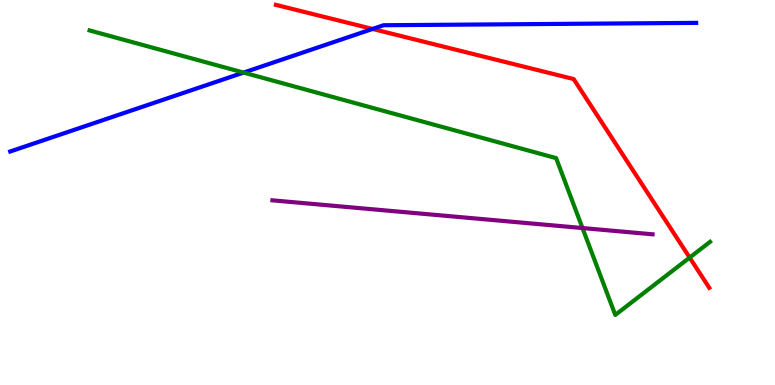[{'lines': ['blue', 'red'], 'intersections': [{'x': 4.81, 'y': 9.25}]}, {'lines': ['green', 'red'], 'intersections': [{'x': 8.9, 'y': 3.31}]}, {'lines': ['purple', 'red'], 'intersections': []}, {'lines': ['blue', 'green'], 'intersections': [{'x': 3.14, 'y': 8.11}]}, {'lines': ['blue', 'purple'], 'intersections': []}, {'lines': ['green', 'purple'], 'intersections': [{'x': 7.52, 'y': 4.08}]}]